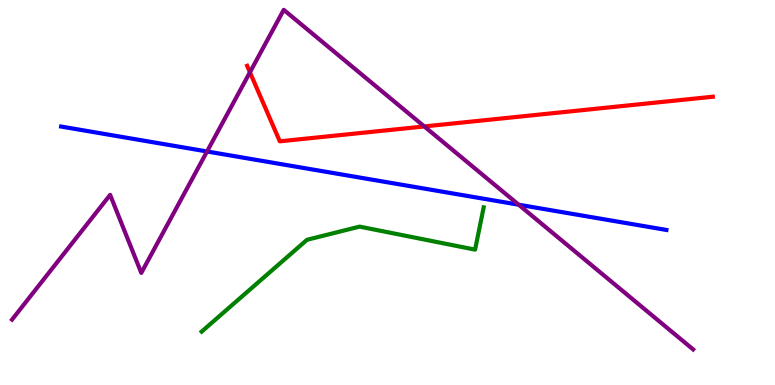[{'lines': ['blue', 'red'], 'intersections': []}, {'lines': ['green', 'red'], 'intersections': []}, {'lines': ['purple', 'red'], 'intersections': [{'x': 3.22, 'y': 8.12}, {'x': 5.47, 'y': 6.72}]}, {'lines': ['blue', 'green'], 'intersections': []}, {'lines': ['blue', 'purple'], 'intersections': [{'x': 2.67, 'y': 6.07}, {'x': 6.69, 'y': 4.68}]}, {'lines': ['green', 'purple'], 'intersections': []}]